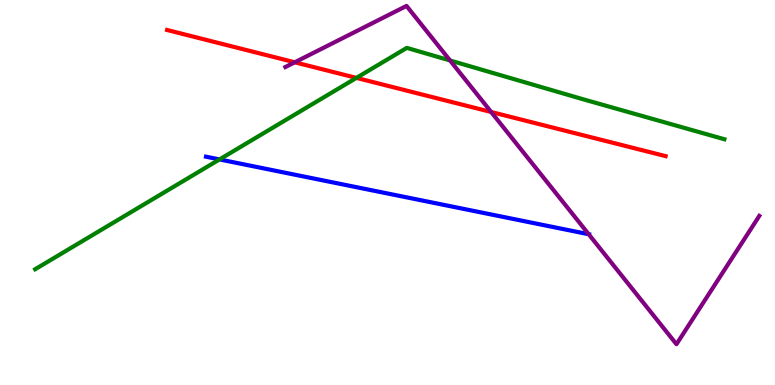[{'lines': ['blue', 'red'], 'intersections': []}, {'lines': ['green', 'red'], 'intersections': [{'x': 4.6, 'y': 7.98}]}, {'lines': ['purple', 'red'], 'intersections': [{'x': 3.8, 'y': 8.38}, {'x': 6.34, 'y': 7.09}]}, {'lines': ['blue', 'green'], 'intersections': [{'x': 2.83, 'y': 5.86}]}, {'lines': ['blue', 'purple'], 'intersections': [{'x': 7.6, 'y': 3.92}]}, {'lines': ['green', 'purple'], 'intersections': [{'x': 5.81, 'y': 8.43}]}]